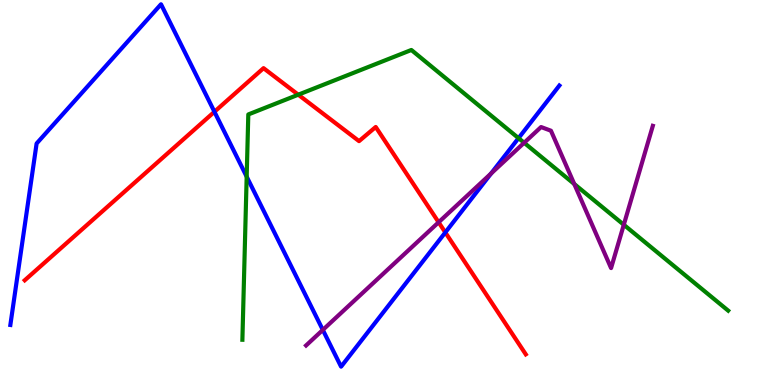[{'lines': ['blue', 'red'], 'intersections': [{'x': 2.77, 'y': 7.1}, {'x': 5.75, 'y': 3.96}]}, {'lines': ['green', 'red'], 'intersections': [{'x': 3.85, 'y': 7.54}]}, {'lines': ['purple', 'red'], 'intersections': [{'x': 5.66, 'y': 4.23}]}, {'lines': ['blue', 'green'], 'intersections': [{'x': 3.18, 'y': 5.41}, {'x': 6.69, 'y': 6.41}]}, {'lines': ['blue', 'purple'], 'intersections': [{'x': 4.17, 'y': 1.43}, {'x': 6.34, 'y': 5.49}]}, {'lines': ['green', 'purple'], 'intersections': [{'x': 6.76, 'y': 6.29}, {'x': 7.41, 'y': 5.22}, {'x': 8.05, 'y': 4.16}]}]